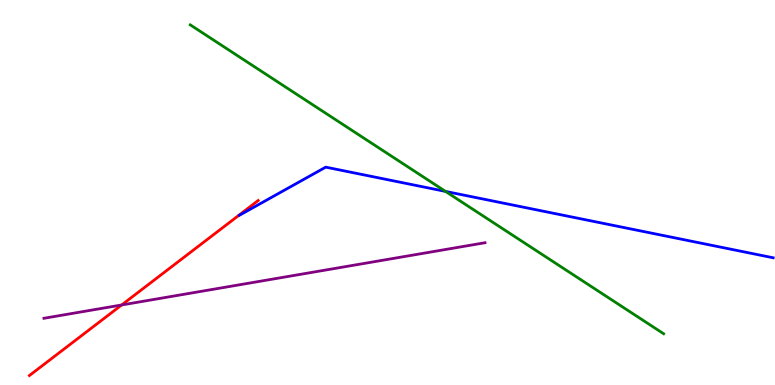[{'lines': ['blue', 'red'], 'intersections': []}, {'lines': ['green', 'red'], 'intersections': []}, {'lines': ['purple', 'red'], 'intersections': [{'x': 1.57, 'y': 2.08}]}, {'lines': ['blue', 'green'], 'intersections': [{'x': 5.75, 'y': 5.03}]}, {'lines': ['blue', 'purple'], 'intersections': []}, {'lines': ['green', 'purple'], 'intersections': []}]